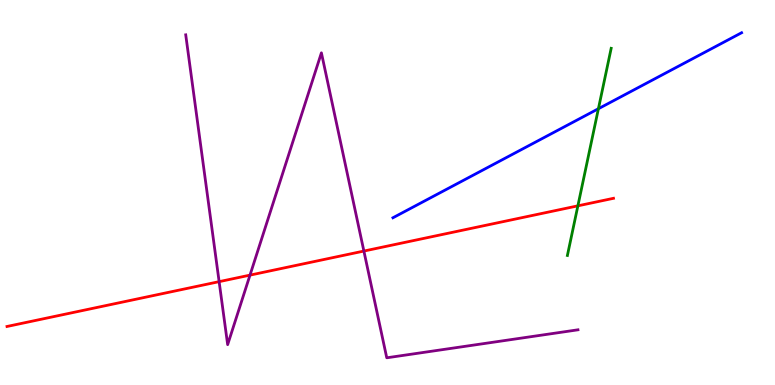[{'lines': ['blue', 'red'], 'intersections': []}, {'lines': ['green', 'red'], 'intersections': [{'x': 7.46, 'y': 4.65}]}, {'lines': ['purple', 'red'], 'intersections': [{'x': 2.83, 'y': 2.68}, {'x': 3.23, 'y': 2.85}, {'x': 4.7, 'y': 3.48}]}, {'lines': ['blue', 'green'], 'intersections': [{'x': 7.72, 'y': 7.18}]}, {'lines': ['blue', 'purple'], 'intersections': []}, {'lines': ['green', 'purple'], 'intersections': []}]